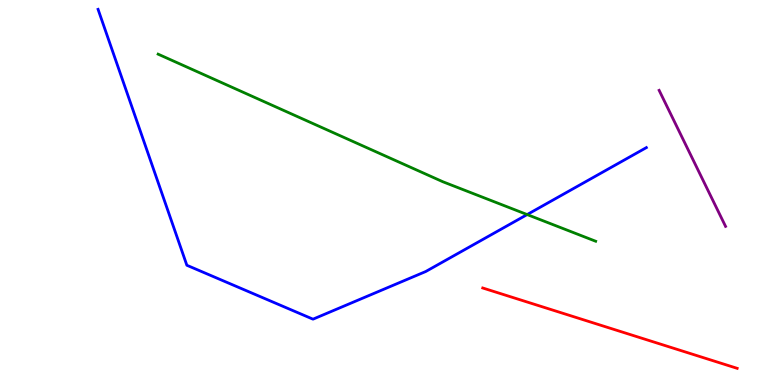[{'lines': ['blue', 'red'], 'intersections': []}, {'lines': ['green', 'red'], 'intersections': []}, {'lines': ['purple', 'red'], 'intersections': []}, {'lines': ['blue', 'green'], 'intersections': [{'x': 6.8, 'y': 4.43}]}, {'lines': ['blue', 'purple'], 'intersections': []}, {'lines': ['green', 'purple'], 'intersections': []}]